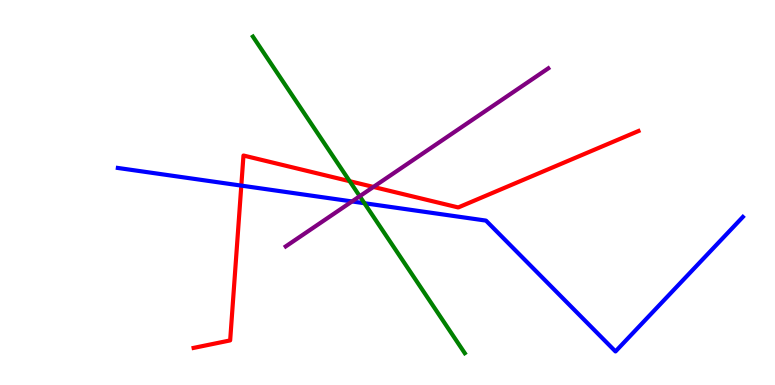[{'lines': ['blue', 'red'], 'intersections': [{'x': 3.11, 'y': 5.18}]}, {'lines': ['green', 'red'], 'intersections': [{'x': 4.51, 'y': 5.29}]}, {'lines': ['purple', 'red'], 'intersections': [{'x': 4.82, 'y': 5.14}]}, {'lines': ['blue', 'green'], 'intersections': [{'x': 4.7, 'y': 4.72}]}, {'lines': ['blue', 'purple'], 'intersections': [{'x': 4.54, 'y': 4.77}]}, {'lines': ['green', 'purple'], 'intersections': [{'x': 4.64, 'y': 4.9}]}]